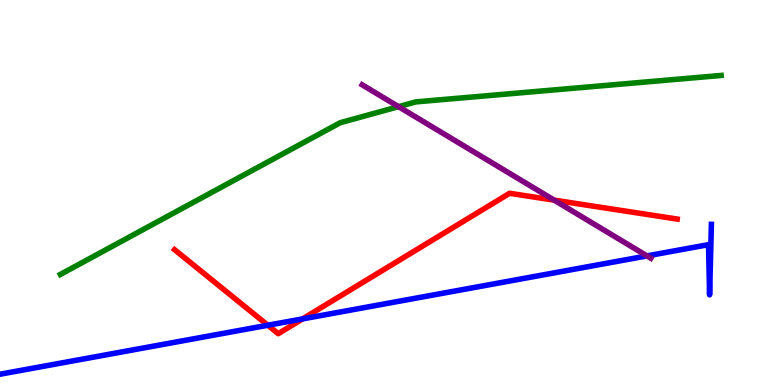[{'lines': ['blue', 'red'], 'intersections': [{'x': 3.46, 'y': 1.55}, {'x': 3.9, 'y': 1.72}]}, {'lines': ['green', 'red'], 'intersections': []}, {'lines': ['purple', 'red'], 'intersections': [{'x': 7.15, 'y': 4.8}]}, {'lines': ['blue', 'green'], 'intersections': []}, {'lines': ['blue', 'purple'], 'intersections': [{'x': 8.35, 'y': 3.35}]}, {'lines': ['green', 'purple'], 'intersections': [{'x': 5.14, 'y': 7.23}]}]